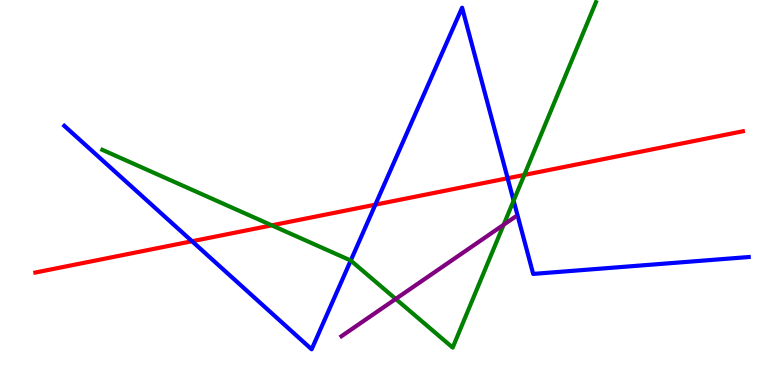[{'lines': ['blue', 'red'], 'intersections': [{'x': 2.48, 'y': 3.73}, {'x': 4.84, 'y': 4.68}, {'x': 6.55, 'y': 5.37}]}, {'lines': ['green', 'red'], 'intersections': [{'x': 3.51, 'y': 4.15}, {'x': 6.77, 'y': 5.46}]}, {'lines': ['purple', 'red'], 'intersections': []}, {'lines': ['blue', 'green'], 'intersections': [{'x': 4.53, 'y': 3.23}, {'x': 6.63, 'y': 4.79}]}, {'lines': ['blue', 'purple'], 'intersections': []}, {'lines': ['green', 'purple'], 'intersections': [{'x': 5.11, 'y': 2.24}, {'x': 6.5, 'y': 4.16}]}]